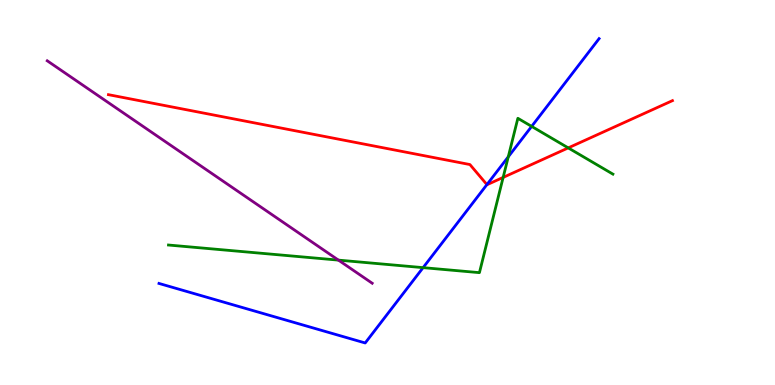[{'lines': ['blue', 'red'], 'intersections': [{'x': 6.28, 'y': 5.21}]}, {'lines': ['green', 'red'], 'intersections': [{'x': 6.49, 'y': 5.39}, {'x': 7.33, 'y': 6.16}]}, {'lines': ['purple', 'red'], 'intersections': []}, {'lines': ['blue', 'green'], 'intersections': [{'x': 5.46, 'y': 3.05}, {'x': 6.56, 'y': 5.93}, {'x': 6.86, 'y': 6.72}]}, {'lines': ['blue', 'purple'], 'intersections': []}, {'lines': ['green', 'purple'], 'intersections': [{'x': 4.37, 'y': 3.24}]}]